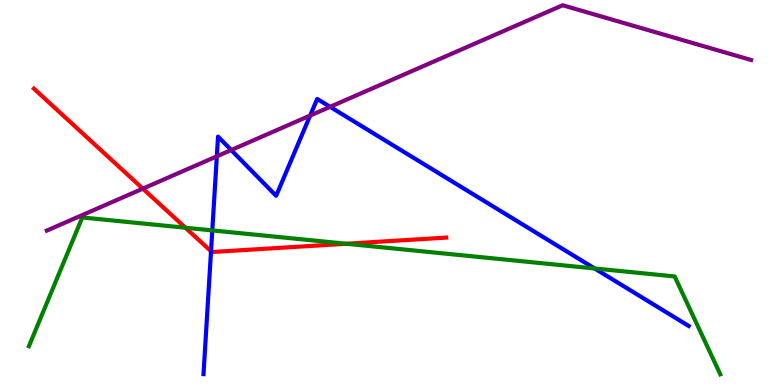[{'lines': ['blue', 'red'], 'intersections': [{'x': 2.72, 'y': 3.47}]}, {'lines': ['green', 'red'], 'intersections': [{'x': 2.39, 'y': 4.08}, {'x': 4.47, 'y': 3.67}]}, {'lines': ['purple', 'red'], 'intersections': [{'x': 1.84, 'y': 5.1}]}, {'lines': ['blue', 'green'], 'intersections': [{'x': 2.74, 'y': 4.02}, {'x': 7.67, 'y': 3.03}]}, {'lines': ['blue', 'purple'], 'intersections': [{'x': 2.8, 'y': 5.94}, {'x': 2.98, 'y': 6.1}, {'x': 4.0, 'y': 7.0}, {'x': 4.26, 'y': 7.22}]}, {'lines': ['green', 'purple'], 'intersections': []}]